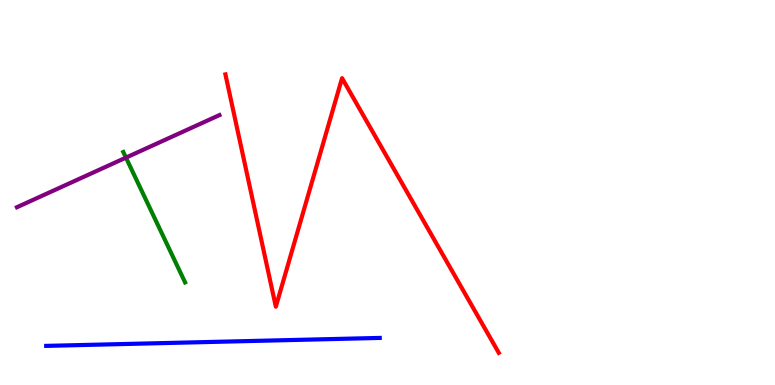[{'lines': ['blue', 'red'], 'intersections': []}, {'lines': ['green', 'red'], 'intersections': []}, {'lines': ['purple', 'red'], 'intersections': []}, {'lines': ['blue', 'green'], 'intersections': []}, {'lines': ['blue', 'purple'], 'intersections': []}, {'lines': ['green', 'purple'], 'intersections': [{'x': 1.63, 'y': 5.91}]}]